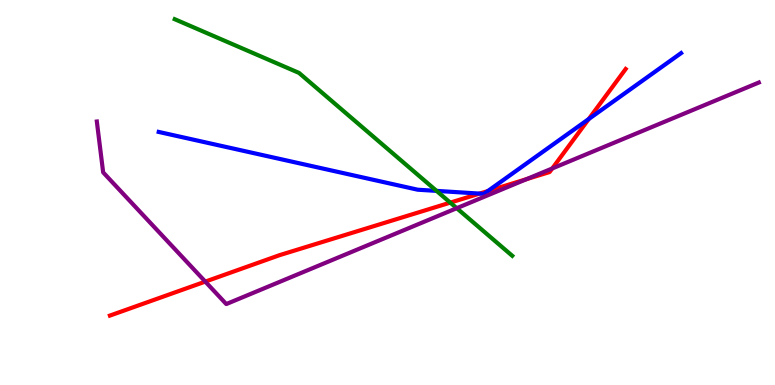[{'lines': ['blue', 'red'], 'intersections': [{'x': 6.19, 'y': 4.97}, {'x': 6.29, 'y': 5.04}, {'x': 7.6, 'y': 6.91}]}, {'lines': ['green', 'red'], 'intersections': [{'x': 5.81, 'y': 4.74}]}, {'lines': ['purple', 'red'], 'intersections': [{'x': 2.65, 'y': 2.69}, {'x': 6.8, 'y': 5.35}, {'x': 7.13, 'y': 5.62}]}, {'lines': ['blue', 'green'], 'intersections': [{'x': 5.63, 'y': 5.04}]}, {'lines': ['blue', 'purple'], 'intersections': []}, {'lines': ['green', 'purple'], 'intersections': [{'x': 5.89, 'y': 4.59}]}]